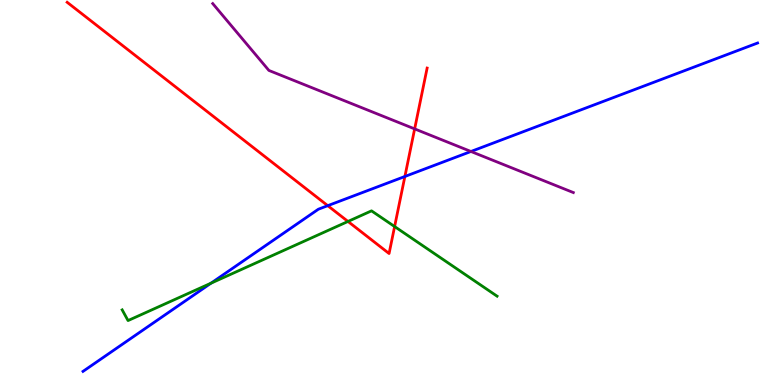[{'lines': ['blue', 'red'], 'intersections': [{'x': 4.23, 'y': 4.66}, {'x': 5.22, 'y': 5.42}]}, {'lines': ['green', 'red'], 'intersections': [{'x': 4.49, 'y': 4.25}, {'x': 5.09, 'y': 4.12}]}, {'lines': ['purple', 'red'], 'intersections': [{'x': 5.35, 'y': 6.65}]}, {'lines': ['blue', 'green'], 'intersections': [{'x': 2.72, 'y': 2.65}]}, {'lines': ['blue', 'purple'], 'intersections': [{'x': 6.08, 'y': 6.07}]}, {'lines': ['green', 'purple'], 'intersections': []}]